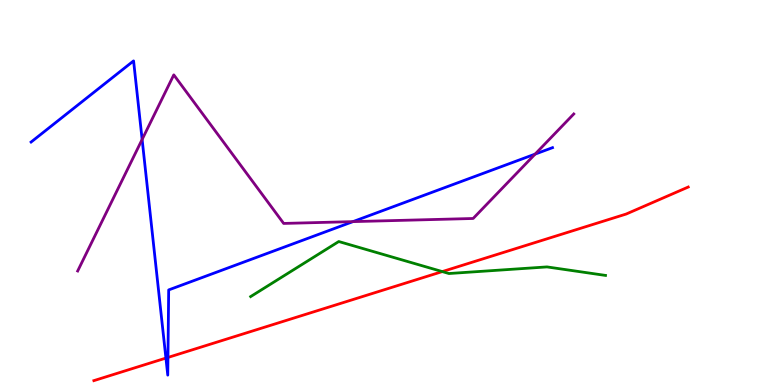[{'lines': ['blue', 'red'], 'intersections': [{'x': 2.14, 'y': 0.699}, {'x': 2.17, 'y': 0.716}]}, {'lines': ['green', 'red'], 'intersections': [{'x': 5.71, 'y': 2.95}]}, {'lines': ['purple', 'red'], 'intersections': []}, {'lines': ['blue', 'green'], 'intersections': []}, {'lines': ['blue', 'purple'], 'intersections': [{'x': 1.83, 'y': 6.38}, {'x': 4.55, 'y': 4.24}, {'x': 6.9, 'y': 6.0}]}, {'lines': ['green', 'purple'], 'intersections': []}]